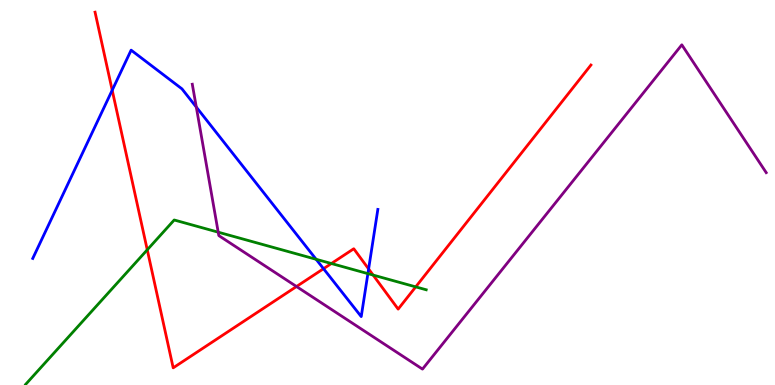[{'lines': ['blue', 'red'], 'intersections': [{'x': 1.45, 'y': 7.66}, {'x': 4.17, 'y': 3.02}, {'x': 4.76, 'y': 3.01}]}, {'lines': ['green', 'red'], 'intersections': [{'x': 1.9, 'y': 3.51}, {'x': 4.28, 'y': 3.16}, {'x': 4.81, 'y': 2.86}, {'x': 5.36, 'y': 2.55}]}, {'lines': ['purple', 'red'], 'intersections': [{'x': 3.83, 'y': 2.56}]}, {'lines': ['blue', 'green'], 'intersections': [{'x': 4.08, 'y': 3.27}, {'x': 4.75, 'y': 2.89}]}, {'lines': ['blue', 'purple'], 'intersections': [{'x': 2.53, 'y': 7.22}]}, {'lines': ['green', 'purple'], 'intersections': [{'x': 2.82, 'y': 3.97}]}]